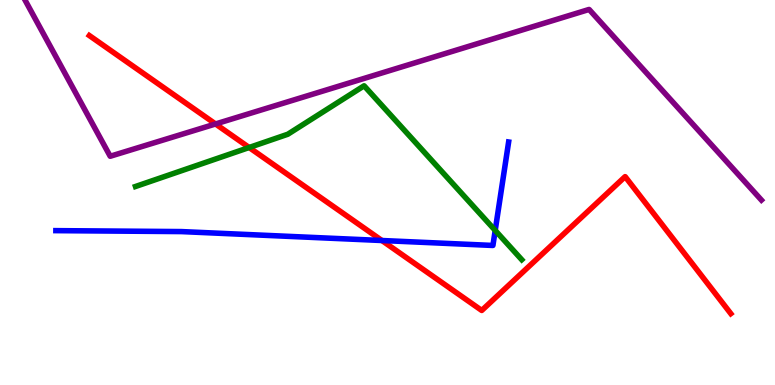[{'lines': ['blue', 'red'], 'intersections': [{'x': 4.93, 'y': 3.75}]}, {'lines': ['green', 'red'], 'intersections': [{'x': 3.21, 'y': 6.17}]}, {'lines': ['purple', 'red'], 'intersections': [{'x': 2.78, 'y': 6.78}]}, {'lines': ['blue', 'green'], 'intersections': [{'x': 6.39, 'y': 4.02}]}, {'lines': ['blue', 'purple'], 'intersections': []}, {'lines': ['green', 'purple'], 'intersections': []}]